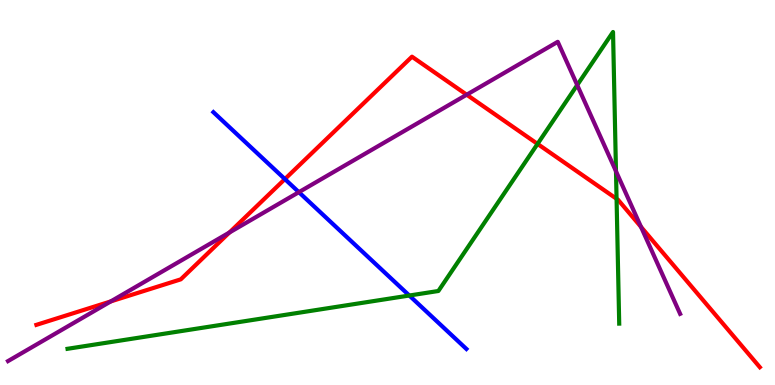[{'lines': ['blue', 'red'], 'intersections': [{'x': 3.68, 'y': 5.35}]}, {'lines': ['green', 'red'], 'intersections': [{'x': 6.94, 'y': 6.26}, {'x': 7.96, 'y': 4.84}]}, {'lines': ['purple', 'red'], 'intersections': [{'x': 1.43, 'y': 2.17}, {'x': 2.96, 'y': 3.96}, {'x': 6.02, 'y': 7.54}, {'x': 8.27, 'y': 4.11}]}, {'lines': ['blue', 'green'], 'intersections': [{'x': 5.28, 'y': 2.32}]}, {'lines': ['blue', 'purple'], 'intersections': [{'x': 3.86, 'y': 5.01}]}, {'lines': ['green', 'purple'], 'intersections': [{'x': 7.45, 'y': 7.79}, {'x': 7.95, 'y': 5.55}]}]